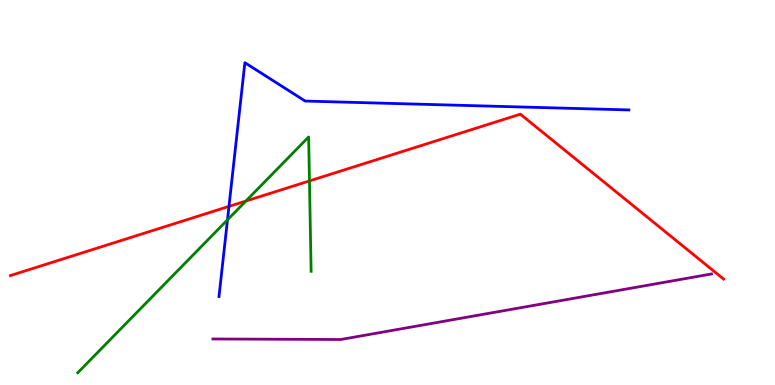[{'lines': ['blue', 'red'], 'intersections': [{'x': 2.95, 'y': 4.64}]}, {'lines': ['green', 'red'], 'intersections': [{'x': 3.17, 'y': 4.78}, {'x': 3.99, 'y': 5.3}]}, {'lines': ['purple', 'red'], 'intersections': []}, {'lines': ['blue', 'green'], 'intersections': [{'x': 2.94, 'y': 4.29}]}, {'lines': ['blue', 'purple'], 'intersections': []}, {'lines': ['green', 'purple'], 'intersections': []}]